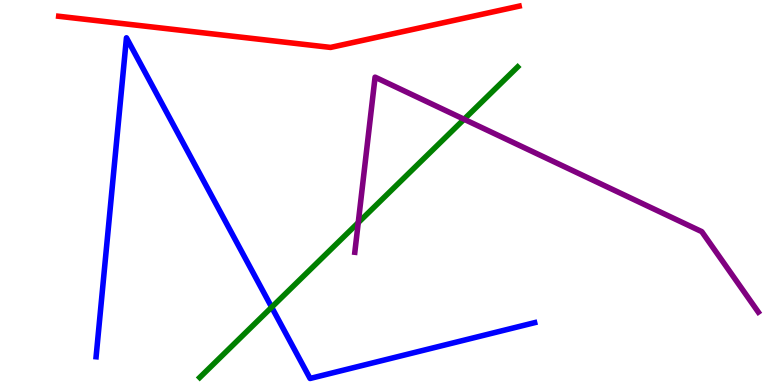[{'lines': ['blue', 'red'], 'intersections': []}, {'lines': ['green', 'red'], 'intersections': []}, {'lines': ['purple', 'red'], 'intersections': []}, {'lines': ['blue', 'green'], 'intersections': [{'x': 3.51, 'y': 2.02}]}, {'lines': ['blue', 'purple'], 'intersections': []}, {'lines': ['green', 'purple'], 'intersections': [{'x': 4.62, 'y': 4.22}, {'x': 5.99, 'y': 6.9}]}]